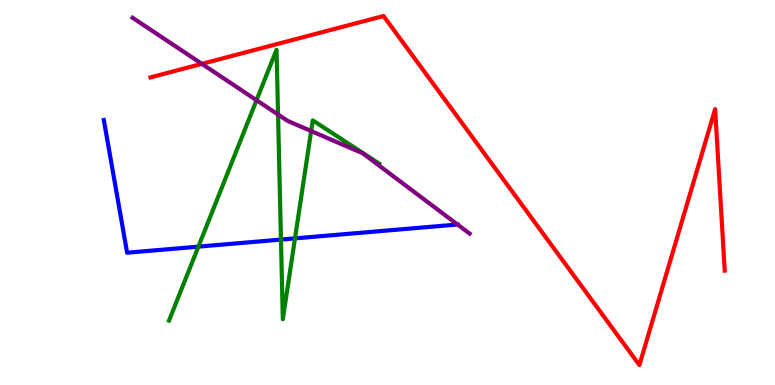[{'lines': ['blue', 'red'], 'intersections': []}, {'lines': ['green', 'red'], 'intersections': []}, {'lines': ['purple', 'red'], 'intersections': [{'x': 2.6, 'y': 8.34}]}, {'lines': ['blue', 'green'], 'intersections': [{'x': 2.56, 'y': 3.59}, {'x': 3.63, 'y': 3.78}, {'x': 3.81, 'y': 3.81}]}, {'lines': ['blue', 'purple'], 'intersections': [{'x': 5.9, 'y': 4.17}]}, {'lines': ['green', 'purple'], 'intersections': [{'x': 3.31, 'y': 7.4}, {'x': 3.59, 'y': 7.03}, {'x': 4.01, 'y': 6.6}]}]